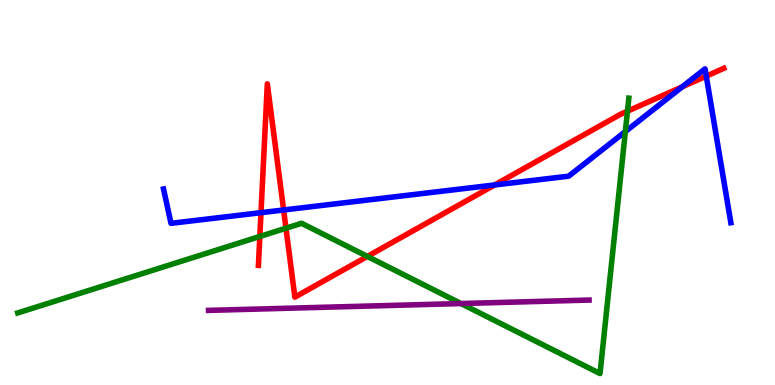[{'lines': ['blue', 'red'], 'intersections': [{'x': 3.37, 'y': 4.48}, {'x': 3.66, 'y': 4.55}, {'x': 6.38, 'y': 5.2}, {'x': 8.8, 'y': 7.74}, {'x': 9.11, 'y': 8.02}]}, {'lines': ['green', 'red'], 'intersections': [{'x': 3.35, 'y': 3.86}, {'x': 3.69, 'y': 4.07}, {'x': 4.74, 'y': 3.34}, {'x': 8.1, 'y': 7.11}]}, {'lines': ['purple', 'red'], 'intersections': []}, {'lines': ['blue', 'green'], 'intersections': [{'x': 8.07, 'y': 6.58}]}, {'lines': ['blue', 'purple'], 'intersections': []}, {'lines': ['green', 'purple'], 'intersections': [{'x': 5.95, 'y': 2.12}]}]